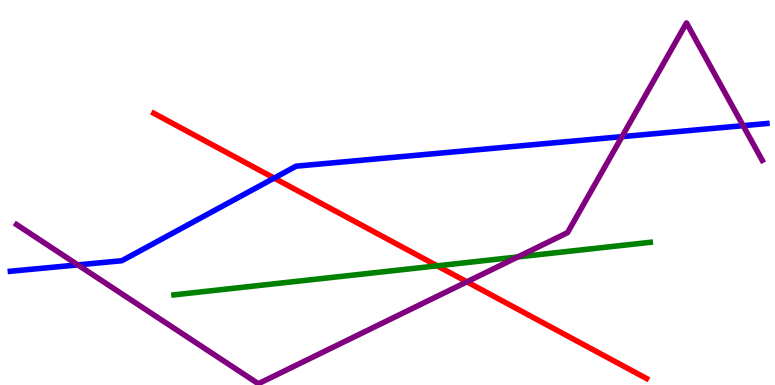[{'lines': ['blue', 'red'], 'intersections': [{'x': 3.54, 'y': 5.37}]}, {'lines': ['green', 'red'], 'intersections': [{'x': 5.64, 'y': 3.1}]}, {'lines': ['purple', 'red'], 'intersections': [{'x': 6.02, 'y': 2.68}]}, {'lines': ['blue', 'green'], 'intersections': []}, {'lines': ['blue', 'purple'], 'intersections': [{'x': 1.0, 'y': 3.12}, {'x': 8.03, 'y': 6.45}, {'x': 9.59, 'y': 6.74}]}, {'lines': ['green', 'purple'], 'intersections': [{'x': 6.68, 'y': 3.33}]}]